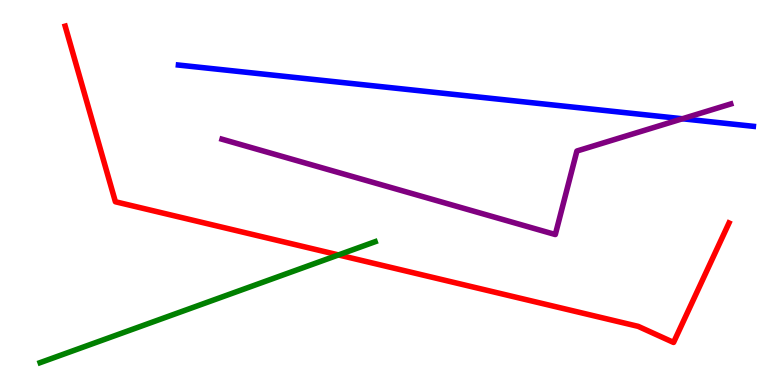[{'lines': ['blue', 'red'], 'intersections': []}, {'lines': ['green', 'red'], 'intersections': [{'x': 4.37, 'y': 3.38}]}, {'lines': ['purple', 'red'], 'intersections': []}, {'lines': ['blue', 'green'], 'intersections': []}, {'lines': ['blue', 'purple'], 'intersections': [{'x': 8.81, 'y': 6.92}]}, {'lines': ['green', 'purple'], 'intersections': []}]